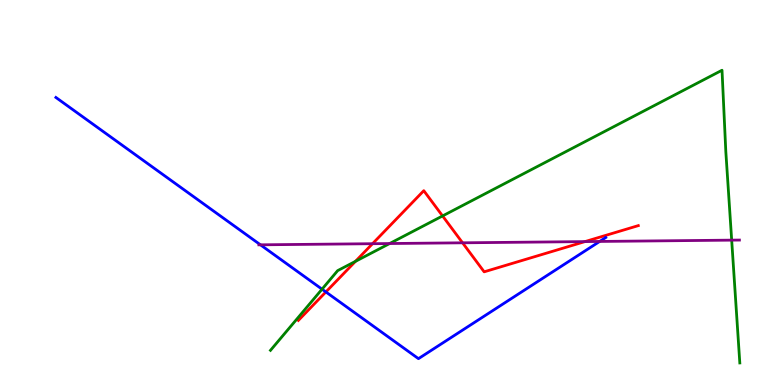[{'lines': ['blue', 'red'], 'intersections': [{'x': 4.2, 'y': 2.42}]}, {'lines': ['green', 'red'], 'intersections': [{'x': 4.59, 'y': 3.21}, {'x': 5.71, 'y': 4.39}]}, {'lines': ['purple', 'red'], 'intersections': [{'x': 4.81, 'y': 3.67}, {'x': 5.97, 'y': 3.69}, {'x': 7.55, 'y': 3.72}]}, {'lines': ['blue', 'green'], 'intersections': [{'x': 4.16, 'y': 2.49}]}, {'lines': ['blue', 'purple'], 'intersections': [{'x': 3.36, 'y': 3.64}, {'x': 7.74, 'y': 3.73}]}, {'lines': ['green', 'purple'], 'intersections': [{'x': 5.03, 'y': 3.67}, {'x': 9.44, 'y': 3.76}]}]